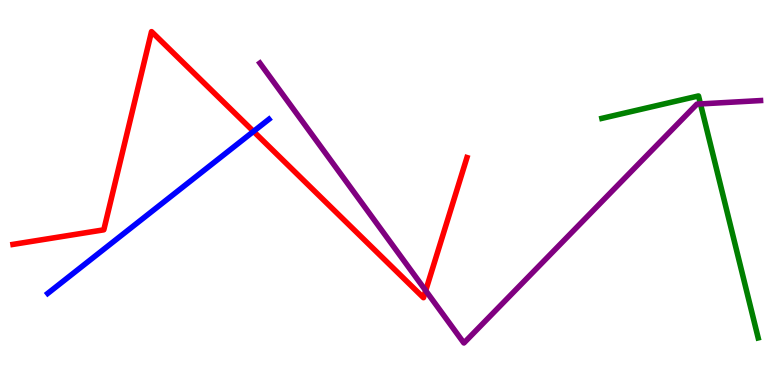[{'lines': ['blue', 'red'], 'intersections': [{'x': 3.27, 'y': 6.59}]}, {'lines': ['green', 'red'], 'intersections': []}, {'lines': ['purple', 'red'], 'intersections': [{'x': 5.49, 'y': 2.45}]}, {'lines': ['blue', 'green'], 'intersections': []}, {'lines': ['blue', 'purple'], 'intersections': []}, {'lines': ['green', 'purple'], 'intersections': [{'x': 9.04, 'y': 7.3}]}]